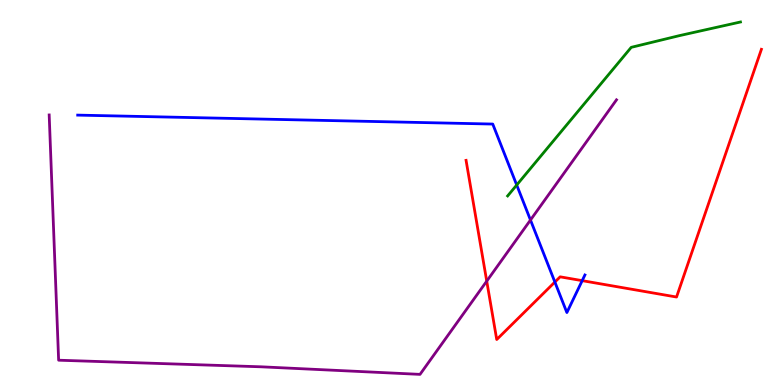[{'lines': ['blue', 'red'], 'intersections': [{'x': 7.16, 'y': 2.67}, {'x': 7.51, 'y': 2.71}]}, {'lines': ['green', 'red'], 'intersections': []}, {'lines': ['purple', 'red'], 'intersections': [{'x': 6.28, 'y': 2.7}]}, {'lines': ['blue', 'green'], 'intersections': [{'x': 6.67, 'y': 5.19}]}, {'lines': ['blue', 'purple'], 'intersections': [{'x': 6.84, 'y': 4.29}]}, {'lines': ['green', 'purple'], 'intersections': []}]